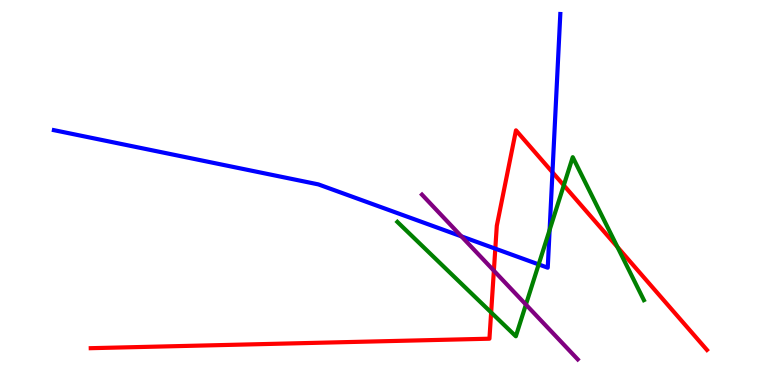[{'lines': ['blue', 'red'], 'intersections': [{'x': 6.39, 'y': 3.54}, {'x': 7.13, 'y': 5.52}]}, {'lines': ['green', 'red'], 'intersections': [{'x': 6.34, 'y': 1.88}, {'x': 7.27, 'y': 5.19}, {'x': 7.97, 'y': 3.58}]}, {'lines': ['purple', 'red'], 'intersections': [{'x': 6.37, 'y': 2.97}]}, {'lines': ['blue', 'green'], 'intersections': [{'x': 6.95, 'y': 3.13}, {'x': 7.09, 'y': 4.03}]}, {'lines': ['blue', 'purple'], 'intersections': [{'x': 5.95, 'y': 3.86}]}, {'lines': ['green', 'purple'], 'intersections': [{'x': 6.79, 'y': 2.09}]}]